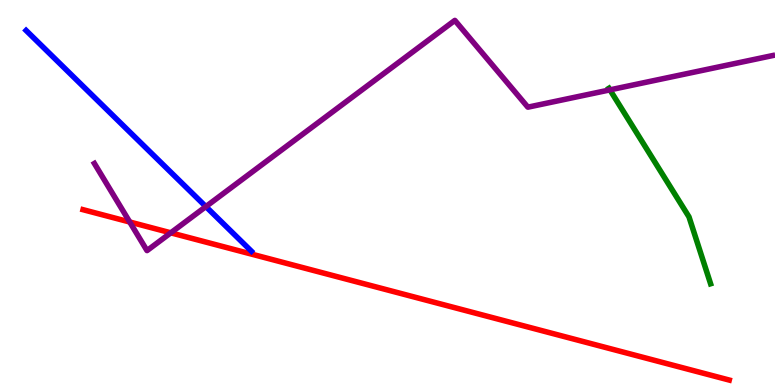[{'lines': ['blue', 'red'], 'intersections': []}, {'lines': ['green', 'red'], 'intersections': []}, {'lines': ['purple', 'red'], 'intersections': [{'x': 1.67, 'y': 4.23}, {'x': 2.2, 'y': 3.95}]}, {'lines': ['blue', 'green'], 'intersections': []}, {'lines': ['blue', 'purple'], 'intersections': [{'x': 2.66, 'y': 4.63}]}, {'lines': ['green', 'purple'], 'intersections': [{'x': 7.87, 'y': 7.67}]}]